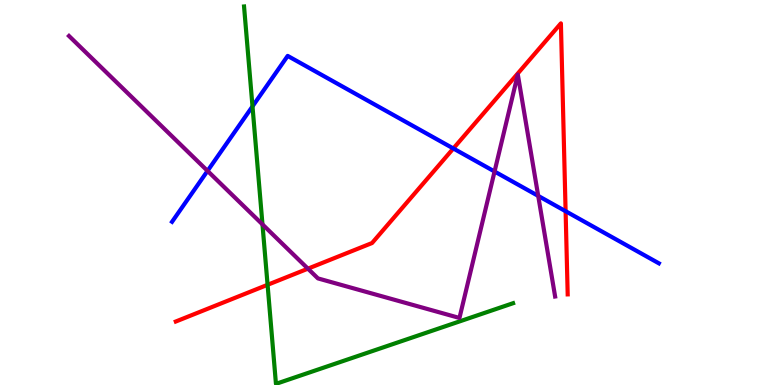[{'lines': ['blue', 'red'], 'intersections': [{'x': 5.85, 'y': 6.14}, {'x': 7.3, 'y': 4.51}]}, {'lines': ['green', 'red'], 'intersections': [{'x': 3.45, 'y': 2.6}]}, {'lines': ['purple', 'red'], 'intersections': [{'x': 3.97, 'y': 3.02}]}, {'lines': ['blue', 'green'], 'intersections': [{'x': 3.26, 'y': 7.24}]}, {'lines': ['blue', 'purple'], 'intersections': [{'x': 2.68, 'y': 5.56}, {'x': 6.38, 'y': 5.55}, {'x': 6.94, 'y': 4.91}]}, {'lines': ['green', 'purple'], 'intersections': [{'x': 3.39, 'y': 4.17}]}]